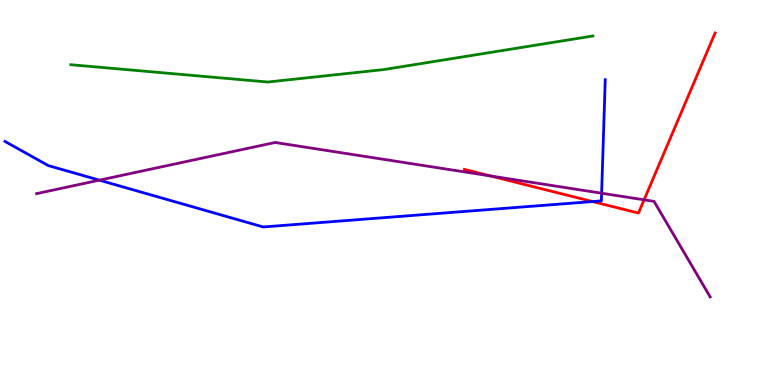[{'lines': ['blue', 'red'], 'intersections': [{'x': 7.65, 'y': 4.76}]}, {'lines': ['green', 'red'], 'intersections': []}, {'lines': ['purple', 'red'], 'intersections': [{'x': 6.33, 'y': 5.43}, {'x': 8.31, 'y': 4.81}]}, {'lines': ['blue', 'green'], 'intersections': []}, {'lines': ['blue', 'purple'], 'intersections': [{'x': 1.28, 'y': 5.32}, {'x': 7.76, 'y': 4.98}]}, {'lines': ['green', 'purple'], 'intersections': []}]